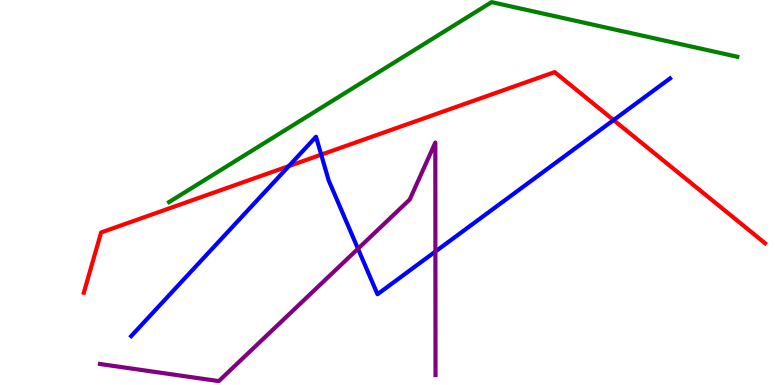[{'lines': ['blue', 'red'], 'intersections': [{'x': 3.73, 'y': 5.69}, {'x': 4.14, 'y': 5.98}, {'x': 7.92, 'y': 6.88}]}, {'lines': ['green', 'red'], 'intersections': []}, {'lines': ['purple', 'red'], 'intersections': []}, {'lines': ['blue', 'green'], 'intersections': []}, {'lines': ['blue', 'purple'], 'intersections': [{'x': 4.62, 'y': 3.54}, {'x': 5.62, 'y': 3.47}]}, {'lines': ['green', 'purple'], 'intersections': []}]